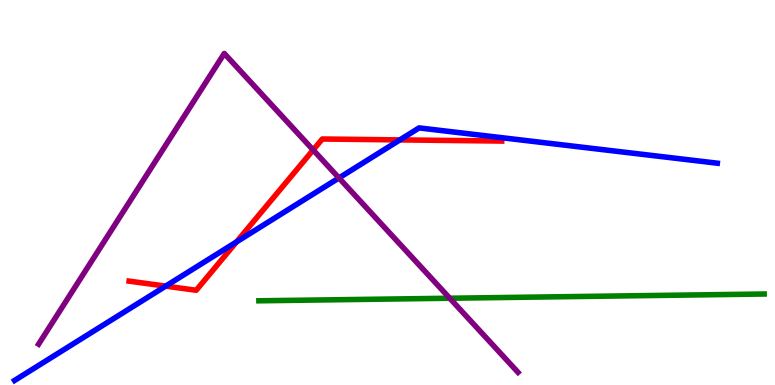[{'lines': ['blue', 'red'], 'intersections': [{'x': 2.14, 'y': 2.57}, {'x': 3.05, 'y': 3.72}, {'x': 5.16, 'y': 6.37}]}, {'lines': ['green', 'red'], 'intersections': []}, {'lines': ['purple', 'red'], 'intersections': [{'x': 4.04, 'y': 6.11}]}, {'lines': ['blue', 'green'], 'intersections': []}, {'lines': ['blue', 'purple'], 'intersections': [{'x': 4.37, 'y': 5.38}]}, {'lines': ['green', 'purple'], 'intersections': [{'x': 5.8, 'y': 2.25}]}]